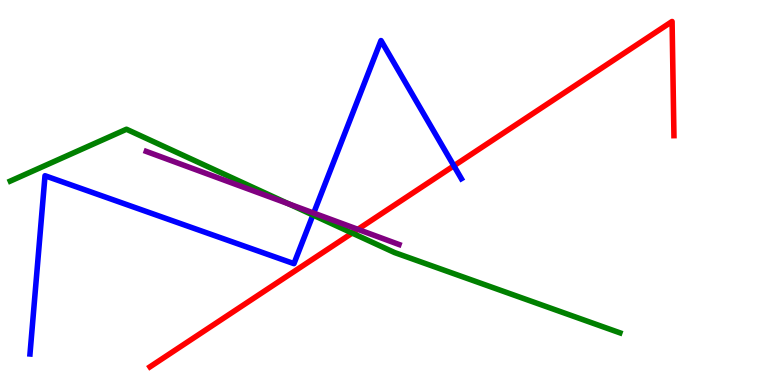[{'lines': ['blue', 'red'], 'intersections': [{'x': 5.86, 'y': 5.69}]}, {'lines': ['green', 'red'], 'intersections': [{'x': 4.54, 'y': 3.95}]}, {'lines': ['purple', 'red'], 'intersections': [{'x': 4.62, 'y': 4.04}]}, {'lines': ['blue', 'green'], 'intersections': [{'x': 4.04, 'y': 4.42}]}, {'lines': ['blue', 'purple'], 'intersections': [{'x': 4.05, 'y': 4.47}]}, {'lines': ['green', 'purple'], 'intersections': [{'x': 3.73, 'y': 4.7}]}]